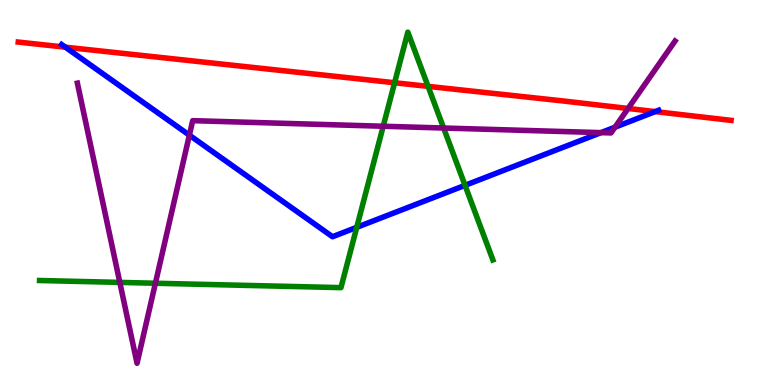[{'lines': ['blue', 'red'], 'intersections': [{'x': 0.843, 'y': 8.77}, {'x': 8.45, 'y': 7.1}]}, {'lines': ['green', 'red'], 'intersections': [{'x': 5.09, 'y': 7.85}, {'x': 5.52, 'y': 7.76}]}, {'lines': ['purple', 'red'], 'intersections': [{'x': 8.1, 'y': 7.18}]}, {'lines': ['blue', 'green'], 'intersections': [{'x': 4.6, 'y': 4.1}, {'x': 6.0, 'y': 5.19}]}, {'lines': ['blue', 'purple'], 'intersections': [{'x': 2.44, 'y': 6.49}, {'x': 7.75, 'y': 6.56}, {'x': 7.94, 'y': 6.7}]}, {'lines': ['green', 'purple'], 'intersections': [{'x': 1.55, 'y': 2.66}, {'x': 2.01, 'y': 2.64}, {'x': 4.94, 'y': 6.72}, {'x': 5.72, 'y': 6.67}]}]